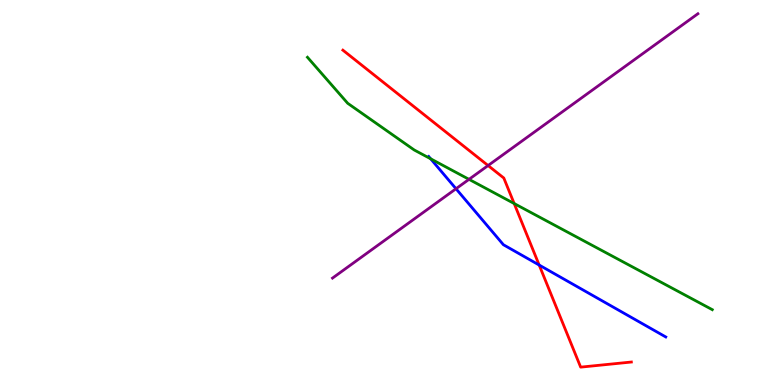[{'lines': ['blue', 'red'], 'intersections': [{'x': 6.96, 'y': 3.12}]}, {'lines': ['green', 'red'], 'intersections': [{'x': 6.63, 'y': 4.71}]}, {'lines': ['purple', 'red'], 'intersections': [{'x': 6.3, 'y': 5.7}]}, {'lines': ['blue', 'green'], 'intersections': [{'x': 5.56, 'y': 5.88}]}, {'lines': ['blue', 'purple'], 'intersections': [{'x': 5.88, 'y': 5.1}]}, {'lines': ['green', 'purple'], 'intersections': [{'x': 6.05, 'y': 5.34}]}]